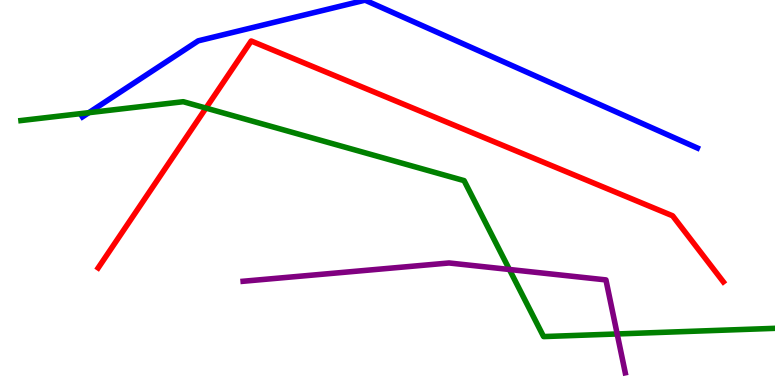[{'lines': ['blue', 'red'], 'intersections': []}, {'lines': ['green', 'red'], 'intersections': [{'x': 2.66, 'y': 7.19}]}, {'lines': ['purple', 'red'], 'intersections': []}, {'lines': ['blue', 'green'], 'intersections': [{'x': 1.15, 'y': 7.07}]}, {'lines': ['blue', 'purple'], 'intersections': []}, {'lines': ['green', 'purple'], 'intersections': [{'x': 6.57, 'y': 3.0}, {'x': 7.96, 'y': 1.33}]}]